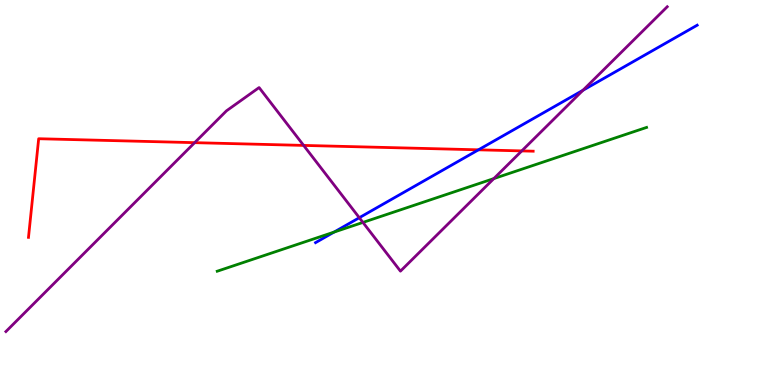[{'lines': ['blue', 'red'], 'intersections': [{'x': 6.17, 'y': 6.11}]}, {'lines': ['green', 'red'], 'intersections': []}, {'lines': ['purple', 'red'], 'intersections': [{'x': 2.51, 'y': 6.29}, {'x': 3.92, 'y': 6.22}, {'x': 6.73, 'y': 6.08}]}, {'lines': ['blue', 'green'], 'intersections': [{'x': 4.31, 'y': 3.97}]}, {'lines': ['blue', 'purple'], 'intersections': [{'x': 4.64, 'y': 4.35}, {'x': 7.52, 'y': 7.65}]}, {'lines': ['green', 'purple'], 'intersections': [{'x': 4.68, 'y': 4.22}, {'x': 6.37, 'y': 5.36}]}]